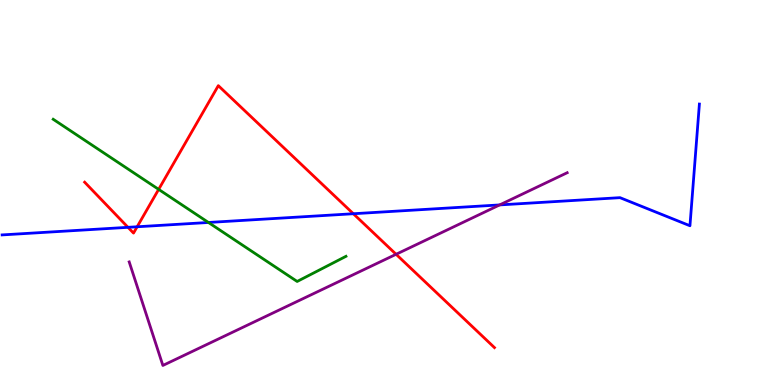[{'lines': ['blue', 'red'], 'intersections': [{'x': 1.65, 'y': 4.1}, {'x': 1.77, 'y': 4.11}, {'x': 4.56, 'y': 4.45}]}, {'lines': ['green', 'red'], 'intersections': [{'x': 2.05, 'y': 5.08}]}, {'lines': ['purple', 'red'], 'intersections': [{'x': 5.11, 'y': 3.4}]}, {'lines': ['blue', 'green'], 'intersections': [{'x': 2.69, 'y': 4.22}]}, {'lines': ['blue', 'purple'], 'intersections': [{'x': 6.45, 'y': 4.68}]}, {'lines': ['green', 'purple'], 'intersections': []}]